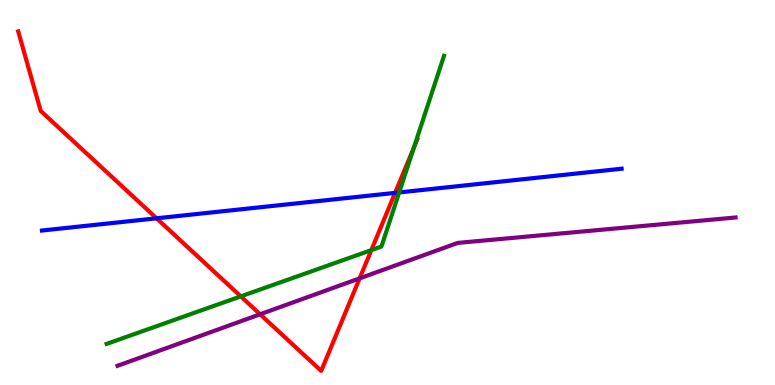[{'lines': ['blue', 'red'], 'intersections': [{'x': 2.02, 'y': 4.33}, {'x': 5.1, 'y': 4.99}]}, {'lines': ['green', 'red'], 'intersections': [{'x': 3.11, 'y': 2.3}, {'x': 4.79, 'y': 3.5}, {'x': 5.34, 'y': 6.17}]}, {'lines': ['purple', 'red'], 'intersections': [{'x': 3.36, 'y': 1.84}, {'x': 4.64, 'y': 2.77}]}, {'lines': ['blue', 'green'], 'intersections': [{'x': 5.15, 'y': 5.0}]}, {'lines': ['blue', 'purple'], 'intersections': []}, {'lines': ['green', 'purple'], 'intersections': []}]